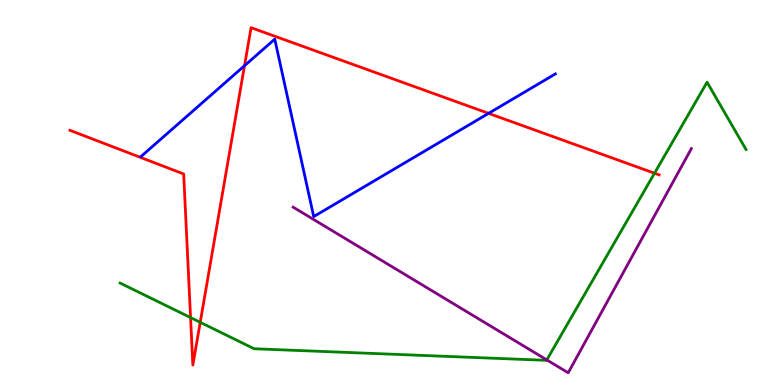[{'lines': ['blue', 'red'], 'intersections': [{'x': 3.15, 'y': 8.29}, {'x': 6.3, 'y': 7.06}]}, {'lines': ['green', 'red'], 'intersections': [{'x': 2.46, 'y': 1.75}, {'x': 2.58, 'y': 1.63}, {'x': 8.45, 'y': 5.5}]}, {'lines': ['purple', 'red'], 'intersections': []}, {'lines': ['blue', 'green'], 'intersections': []}, {'lines': ['blue', 'purple'], 'intersections': []}, {'lines': ['green', 'purple'], 'intersections': [{'x': 7.06, 'y': 0.652}]}]